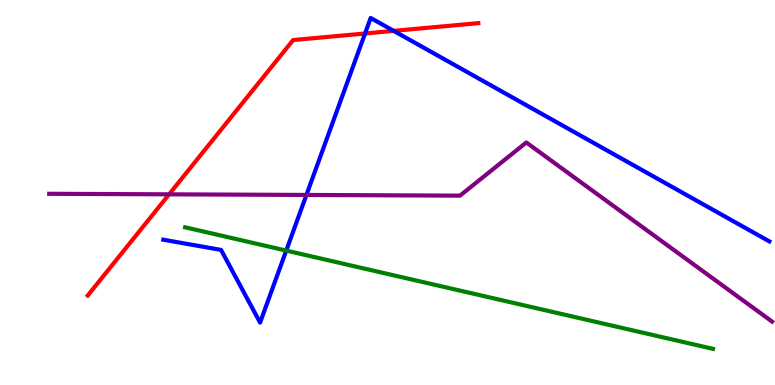[{'lines': ['blue', 'red'], 'intersections': [{'x': 4.71, 'y': 9.13}, {'x': 5.08, 'y': 9.2}]}, {'lines': ['green', 'red'], 'intersections': []}, {'lines': ['purple', 'red'], 'intersections': [{'x': 2.18, 'y': 4.95}]}, {'lines': ['blue', 'green'], 'intersections': [{'x': 3.69, 'y': 3.49}]}, {'lines': ['blue', 'purple'], 'intersections': [{'x': 3.95, 'y': 4.94}]}, {'lines': ['green', 'purple'], 'intersections': []}]